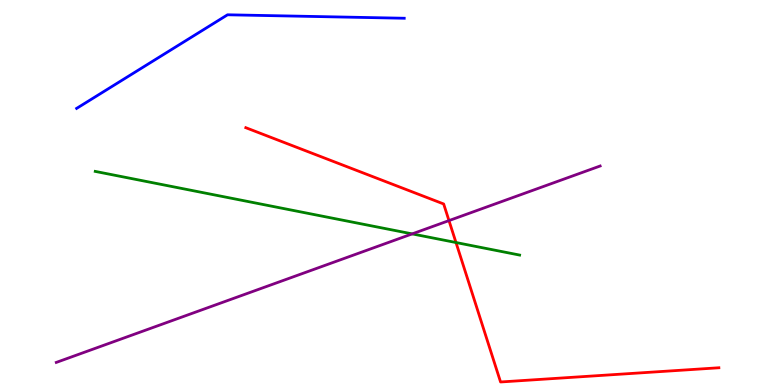[{'lines': ['blue', 'red'], 'intersections': []}, {'lines': ['green', 'red'], 'intersections': [{'x': 5.88, 'y': 3.7}]}, {'lines': ['purple', 'red'], 'intersections': [{'x': 5.79, 'y': 4.27}]}, {'lines': ['blue', 'green'], 'intersections': []}, {'lines': ['blue', 'purple'], 'intersections': []}, {'lines': ['green', 'purple'], 'intersections': [{'x': 5.32, 'y': 3.93}]}]